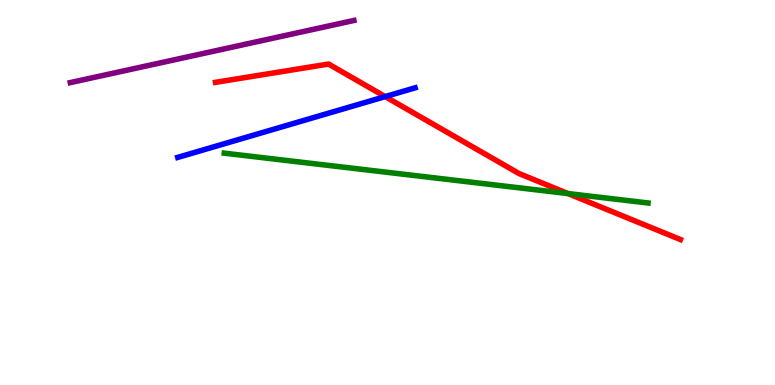[{'lines': ['blue', 'red'], 'intersections': [{'x': 4.97, 'y': 7.49}]}, {'lines': ['green', 'red'], 'intersections': [{'x': 7.33, 'y': 4.97}]}, {'lines': ['purple', 'red'], 'intersections': []}, {'lines': ['blue', 'green'], 'intersections': []}, {'lines': ['blue', 'purple'], 'intersections': []}, {'lines': ['green', 'purple'], 'intersections': []}]